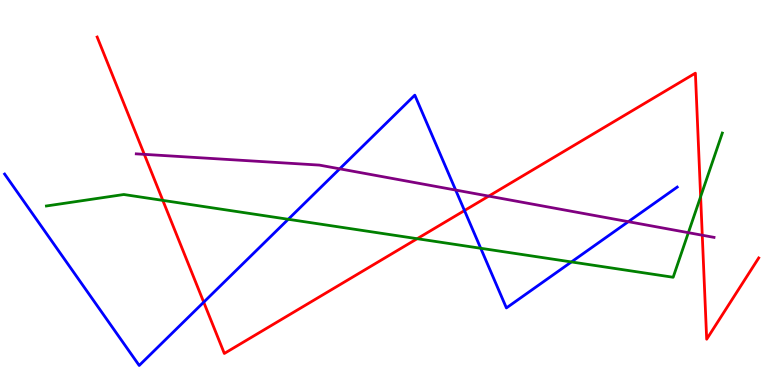[{'lines': ['blue', 'red'], 'intersections': [{'x': 2.63, 'y': 2.15}, {'x': 5.99, 'y': 4.53}]}, {'lines': ['green', 'red'], 'intersections': [{'x': 2.1, 'y': 4.8}, {'x': 5.38, 'y': 3.8}, {'x': 9.04, 'y': 4.89}]}, {'lines': ['purple', 'red'], 'intersections': [{'x': 1.86, 'y': 5.99}, {'x': 6.31, 'y': 4.91}, {'x': 9.06, 'y': 3.89}]}, {'lines': ['blue', 'green'], 'intersections': [{'x': 3.72, 'y': 4.3}, {'x': 6.2, 'y': 3.55}, {'x': 7.37, 'y': 3.2}]}, {'lines': ['blue', 'purple'], 'intersections': [{'x': 4.38, 'y': 5.62}, {'x': 5.88, 'y': 5.06}, {'x': 8.11, 'y': 4.24}]}, {'lines': ['green', 'purple'], 'intersections': [{'x': 8.88, 'y': 3.96}]}]